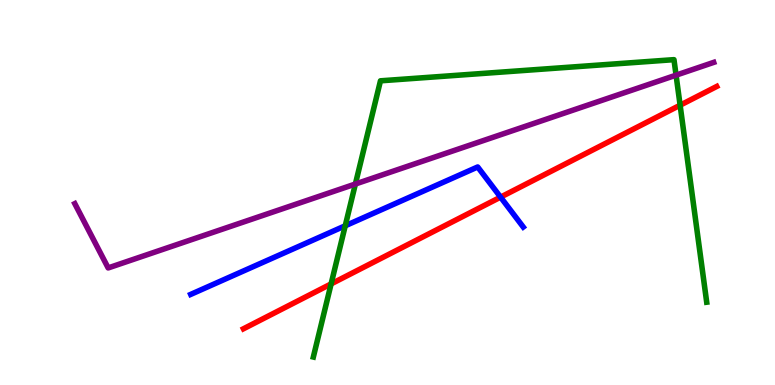[{'lines': ['blue', 'red'], 'intersections': [{'x': 6.46, 'y': 4.88}]}, {'lines': ['green', 'red'], 'intersections': [{'x': 4.27, 'y': 2.63}, {'x': 8.78, 'y': 7.27}]}, {'lines': ['purple', 'red'], 'intersections': []}, {'lines': ['blue', 'green'], 'intersections': [{'x': 4.45, 'y': 4.14}]}, {'lines': ['blue', 'purple'], 'intersections': []}, {'lines': ['green', 'purple'], 'intersections': [{'x': 4.59, 'y': 5.22}, {'x': 8.72, 'y': 8.05}]}]